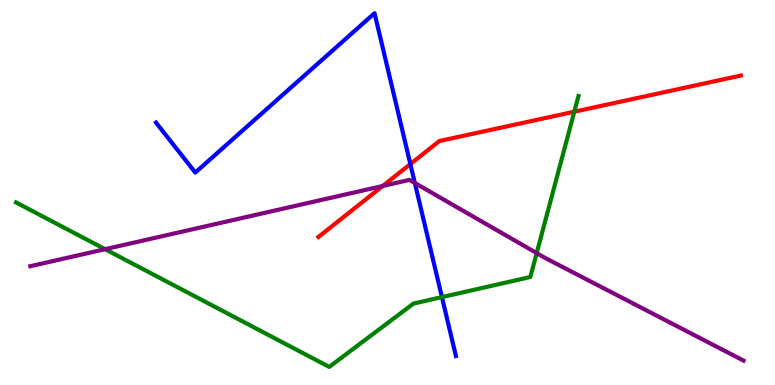[{'lines': ['blue', 'red'], 'intersections': [{'x': 5.29, 'y': 5.74}]}, {'lines': ['green', 'red'], 'intersections': [{'x': 7.41, 'y': 7.1}]}, {'lines': ['purple', 'red'], 'intersections': [{'x': 4.94, 'y': 5.17}]}, {'lines': ['blue', 'green'], 'intersections': [{'x': 5.7, 'y': 2.28}]}, {'lines': ['blue', 'purple'], 'intersections': [{'x': 5.35, 'y': 5.25}]}, {'lines': ['green', 'purple'], 'intersections': [{'x': 1.36, 'y': 3.53}, {'x': 6.92, 'y': 3.43}]}]